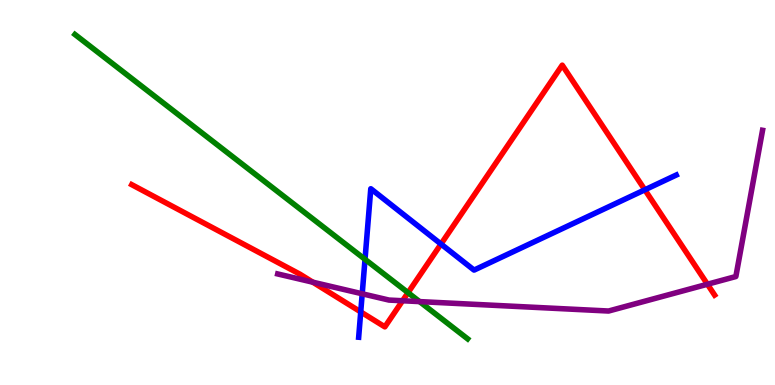[{'lines': ['blue', 'red'], 'intersections': [{'x': 4.65, 'y': 1.9}, {'x': 5.69, 'y': 3.66}, {'x': 8.32, 'y': 5.07}]}, {'lines': ['green', 'red'], 'intersections': [{'x': 5.26, 'y': 2.4}]}, {'lines': ['purple', 'red'], 'intersections': [{'x': 4.04, 'y': 2.67}, {'x': 5.19, 'y': 2.19}, {'x': 9.13, 'y': 2.62}]}, {'lines': ['blue', 'green'], 'intersections': [{'x': 4.71, 'y': 3.26}]}, {'lines': ['blue', 'purple'], 'intersections': [{'x': 4.67, 'y': 2.37}]}, {'lines': ['green', 'purple'], 'intersections': [{'x': 5.41, 'y': 2.17}]}]